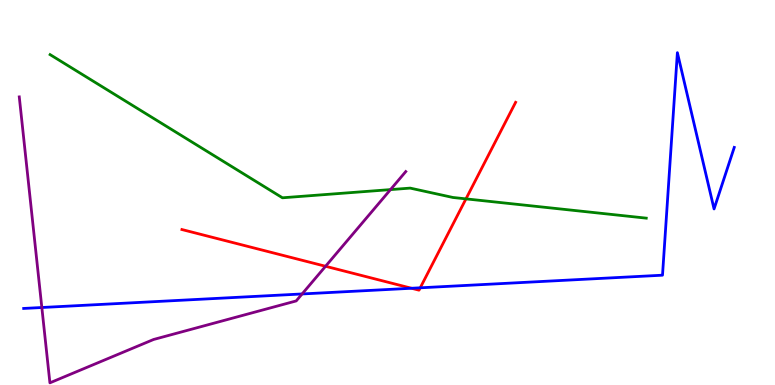[{'lines': ['blue', 'red'], 'intersections': [{'x': 5.31, 'y': 2.51}, {'x': 5.42, 'y': 2.52}]}, {'lines': ['green', 'red'], 'intersections': [{'x': 6.01, 'y': 4.83}]}, {'lines': ['purple', 'red'], 'intersections': [{'x': 4.2, 'y': 3.08}]}, {'lines': ['blue', 'green'], 'intersections': []}, {'lines': ['blue', 'purple'], 'intersections': [{'x': 0.54, 'y': 2.01}, {'x': 3.9, 'y': 2.36}]}, {'lines': ['green', 'purple'], 'intersections': [{'x': 5.04, 'y': 5.08}]}]